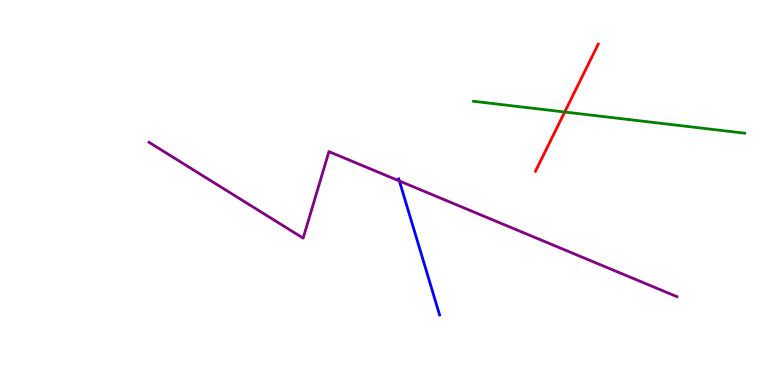[{'lines': ['blue', 'red'], 'intersections': []}, {'lines': ['green', 'red'], 'intersections': [{'x': 7.29, 'y': 7.09}]}, {'lines': ['purple', 'red'], 'intersections': []}, {'lines': ['blue', 'green'], 'intersections': []}, {'lines': ['blue', 'purple'], 'intersections': [{'x': 5.15, 'y': 5.3}]}, {'lines': ['green', 'purple'], 'intersections': []}]